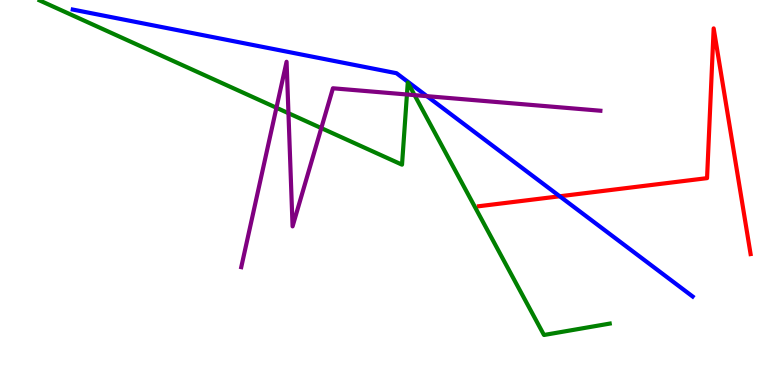[{'lines': ['blue', 'red'], 'intersections': [{'x': 7.22, 'y': 4.9}]}, {'lines': ['green', 'red'], 'intersections': []}, {'lines': ['purple', 'red'], 'intersections': []}, {'lines': ['blue', 'green'], 'intersections': []}, {'lines': ['blue', 'purple'], 'intersections': [{'x': 5.51, 'y': 7.5}]}, {'lines': ['green', 'purple'], 'intersections': [{'x': 3.57, 'y': 7.2}, {'x': 3.72, 'y': 7.06}, {'x': 4.15, 'y': 6.67}, {'x': 5.25, 'y': 7.55}, {'x': 5.35, 'y': 7.53}]}]